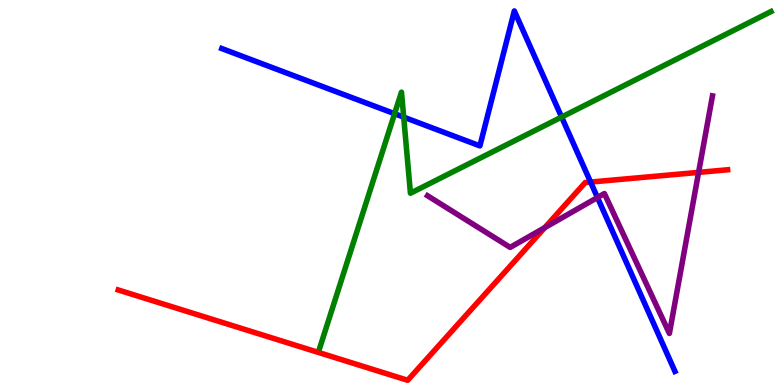[{'lines': ['blue', 'red'], 'intersections': [{'x': 7.62, 'y': 5.27}]}, {'lines': ['green', 'red'], 'intersections': []}, {'lines': ['purple', 'red'], 'intersections': [{'x': 7.03, 'y': 4.09}, {'x': 9.01, 'y': 5.52}]}, {'lines': ['blue', 'green'], 'intersections': [{'x': 5.09, 'y': 7.05}, {'x': 5.21, 'y': 6.96}, {'x': 7.25, 'y': 6.96}]}, {'lines': ['blue', 'purple'], 'intersections': [{'x': 7.71, 'y': 4.87}]}, {'lines': ['green', 'purple'], 'intersections': []}]